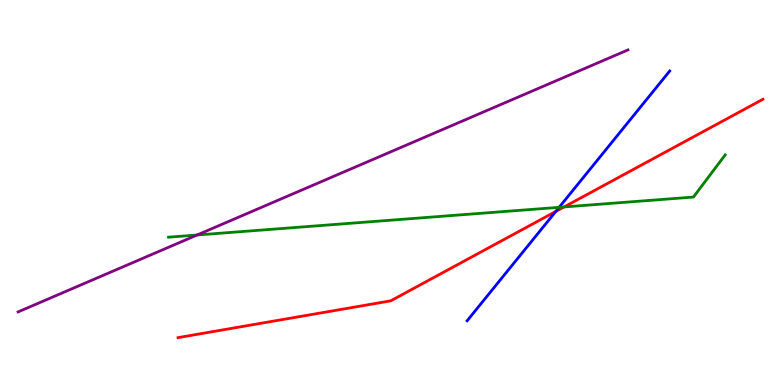[{'lines': ['blue', 'red'], 'intersections': [{'x': 7.17, 'y': 4.51}]}, {'lines': ['green', 'red'], 'intersections': [{'x': 7.28, 'y': 4.62}]}, {'lines': ['purple', 'red'], 'intersections': []}, {'lines': ['blue', 'green'], 'intersections': [{'x': 7.21, 'y': 4.62}]}, {'lines': ['blue', 'purple'], 'intersections': []}, {'lines': ['green', 'purple'], 'intersections': [{'x': 2.54, 'y': 3.9}]}]